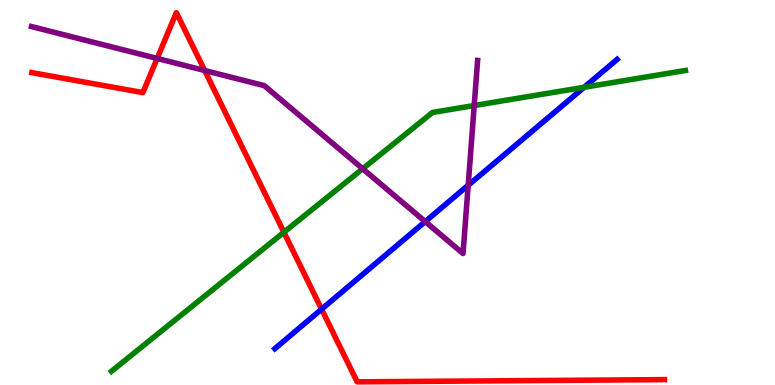[{'lines': ['blue', 'red'], 'intersections': [{'x': 4.15, 'y': 1.97}]}, {'lines': ['green', 'red'], 'intersections': [{'x': 3.66, 'y': 3.97}]}, {'lines': ['purple', 'red'], 'intersections': [{'x': 2.03, 'y': 8.48}, {'x': 2.64, 'y': 8.17}]}, {'lines': ['blue', 'green'], 'intersections': [{'x': 7.54, 'y': 7.73}]}, {'lines': ['blue', 'purple'], 'intersections': [{'x': 5.49, 'y': 4.24}, {'x': 6.04, 'y': 5.19}]}, {'lines': ['green', 'purple'], 'intersections': [{'x': 4.68, 'y': 5.62}, {'x': 6.12, 'y': 7.26}]}]